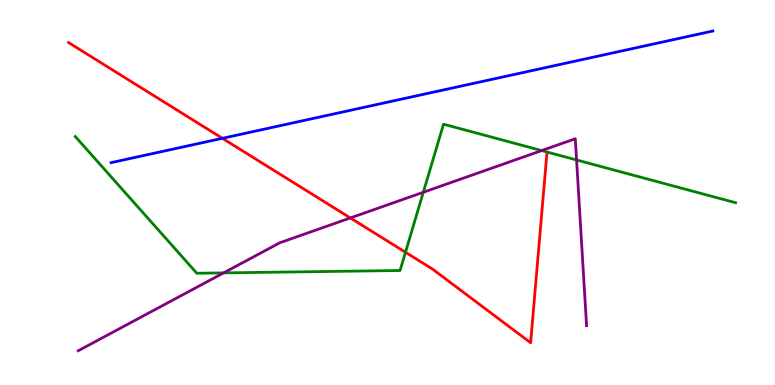[{'lines': ['blue', 'red'], 'intersections': [{'x': 2.87, 'y': 6.41}]}, {'lines': ['green', 'red'], 'intersections': [{'x': 5.23, 'y': 3.45}]}, {'lines': ['purple', 'red'], 'intersections': [{'x': 4.52, 'y': 4.34}]}, {'lines': ['blue', 'green'], 'intersections': []}, {'lines': ['blue', 'purple'], 'intersections': []}, {'lines': ['green', 'purple'], 'intersections': [{'x': 2.89, 'y': 2.91}, {'x': 5.46, 'y': 5.01}, {'x': 6.99, 'y': 6.09}, {'x': 7.44, 'y': 5.85}]}]